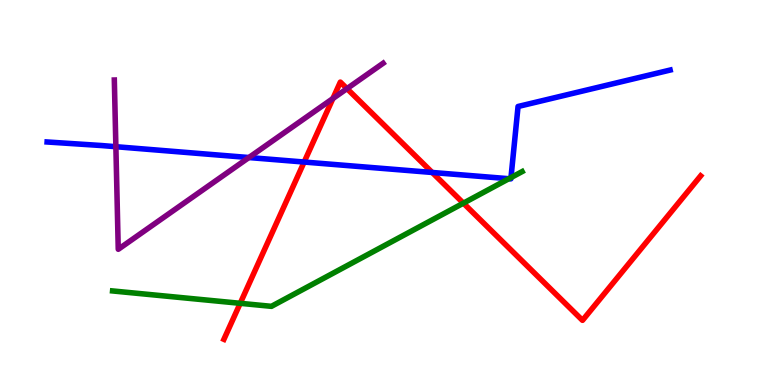[{'lines': ['blue', 'red'], 'intersections': [{'x': 3.92, 'y': 5.79}, {'x': 5.58, 'y': 5.52}]}, {'lines': ['green', 'red'], 'intersections': [{'x': 3.1, 'y': 2.12}, {'x': 5.98, 'y': 4.72}]}, {'lines': ['purple', 'red'], 'intersections': [{'x': 4.3, 'y': 7.44}, {'x': 4.48, 'y': 7.7}]}, {'lines': ['blue', 'green'], 'intersections': [{'x': 6.57, 'y': 5.36}, {'x': 6.59, 'y': 5.39}]}, {'lines': ['blue', 'purple'], 'intersections': [{'x': 1.5, 'y': 6.19}, {'x': 3.21, 'y': 5.91}]}, {'lines': ['green', 'purple'], 'intersections': []}]